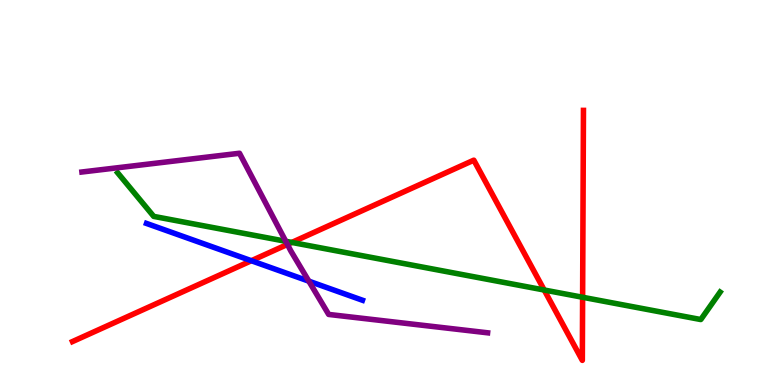[{'lines': ['blue', 'red'], 'intersections': [{'x': 3.24, 'y': 3.23}]}, {'lines': ['green', 'red'], 'intersections': [{'x': 3.77, 'y': 3.7}, {'x': 7.02, 'y': 2.47}, {'x': 7.52, 'y': 2.28}]}, {'lines': ['purple', 'red'], 'intersections': [{'x': 3.71, 'y': 3.65}]}, {'lines': ['blue', 'green'], 'intersections': []}, {'lines': ['blue', 'purple'], 'intersections': [{'x': 3.99, 'y': 2.7}]}, {'lines': ['green', 'purple'], 'intersections': [{'x': 3.69, 'y': 3.73}]}]